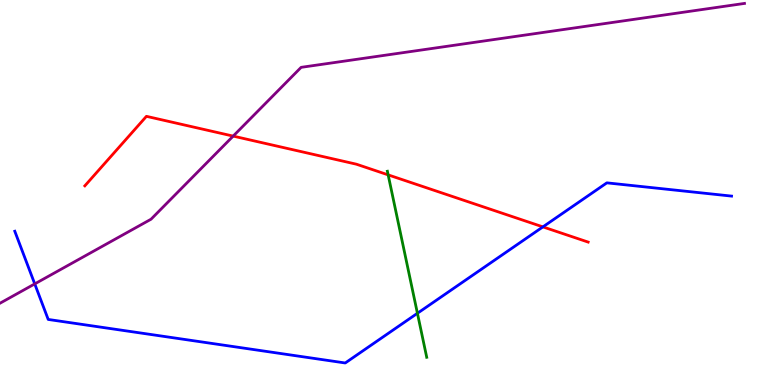[{'lines': ['blue', 'red'], 'intersections': [{'x': 7.01, 'y': 4.11}]}, {'lines': ['green', 'red'], 'intersections': [{'x': 5.01, 'y': 5.46}]}, {'lines': ['purple', 'red'], 'intersections': [{'x': 3.01, 'y': 6.46}]}, {'lines': ['blue', 'green'], 'intersections': [{'x': 5.39, 'y': 1.86}]}, {'lines': ['blue', 'purple'], 'intersections': [{'x': 0.448, 'y': 2.63}]}, {'lines': ['green', 'purple'], 'intersections': []}]